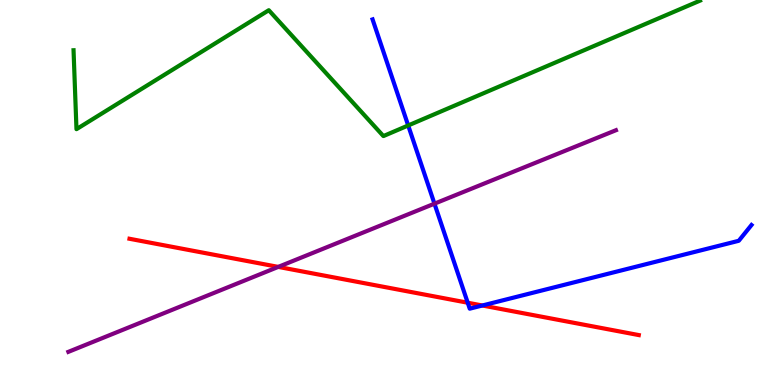[{'lines': ['blue', 'red'], 'intersections': [{'x': 6.04, 'y': 2.14}, {'x': 6.22, 'y': 2.07}]}, {'lines': ['green', 'red'], 'intersections': []}, {'lines': ['purple', 'red'], 'intersections': [{'x': 3.59, 'y': 3.07}]}, {'lines': ['blue', 'green'], 'intersections': [{'x': 5.27, 'y': 6.74}]}, {'lines': ['blue', 'purple'], 'intersections': [{'x': 5.61, 'y': 4.71}]}, {'lines': ['green', 'purple'], 'intersections': []}]